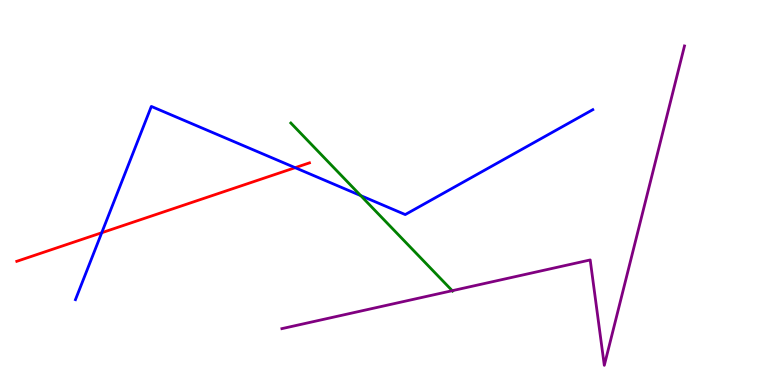[{'lines': ['blue', 'red'], 'intersections': [{'x': 1.31, 'y': 3.95}, {'x': 3.81, 'y': 5.64}]}, {'lines': ['green', 'red'], 'intersections': []}, {'lines': ['purple', 'red'], 'intersections': []}, {'lines': ['blue', 'green'], 'intersections': [{'x': 4.65, 'y': 4.92}]}, {'lines': ['blue', 'purple'], 'intersections': []}, {'lines': ['green', 'purple'], 'intersections': [{'x': 5.84, 'y': 2.45}]}]